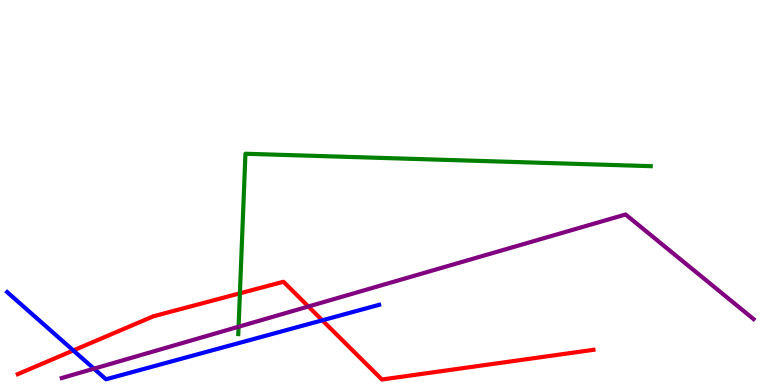[{'lines': ['blue', 'red'], 'intersections': [{'x': 0.946, 'y': 0.897}, {'x': 4.16, 'y': 1.68}]}, {'lines': ['green', 'red'], 'intersections': [{'x': 3.1, 'y': 2.38}]}, {'lines': ['purple', 'red'], 'intersections': [{'x': 3.98, 'y': 2.04}]}, {'lines': ['blue', 'green'], 'intersections': []}, {'lines': ['blue', 'purple'], 'intersections': [{'x': 1.21, 'y': 0.424}]}, {'lines': ['green', 'purple'], 'intersections': [{'x': 3.08, 'y': 1.51}]}]